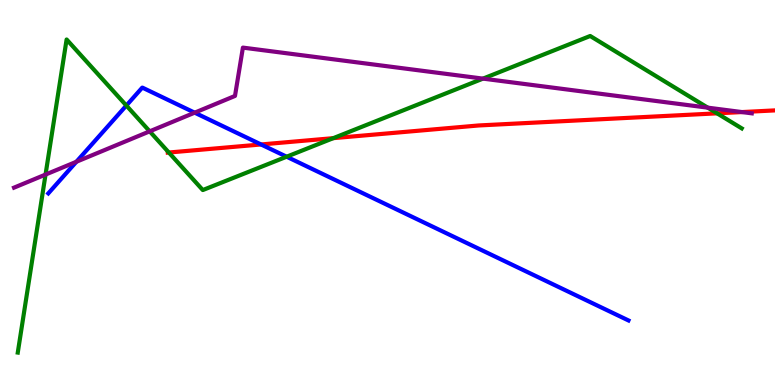[{'lines': ['blue', 'red'], 'intersections': [{'x': 3.37, 'y': 6.25}]}, {'lines': ['green', 'red'], 'intersections': [{'x': 2.18, 'y': 6.04}, {'x': 4.3, 'y': 6.41}, {'x': 9.25, 'y': 7.06}]}, {'lines': ['purple', 'red'], 'intersections': [{'x': 9.57, 'y': 7.09}]}, {'lines': ['blue', 'green'], 'intersections': [{'x': 1.63, 'y': 7.26}, {'x': 3.7, 'y': 5.93}]}, {'lines': ['blue', 'purple'], 'intersections': [{'x': 0.986, 'y': 5.8}, {'x': 2.51, 'y': 7.07}]}, {'lines': ['green', 'purple'], 'intersections': [{'x': 0.588, 'y': 5.47}, {'x': 1.93, 'y': 6.59}, {'x': 6.23, 'y': 7.96}, {'x': 9.13, 'y': 7.2}]}]